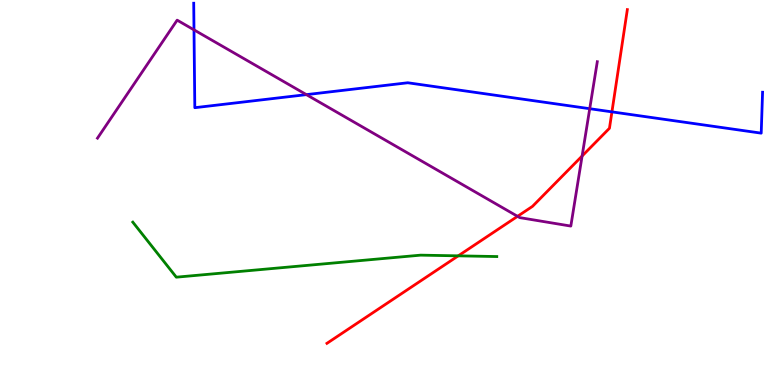[{'lines': ['blue', 'red'], 'intersections': [{'x': 7.9, 'y': 7.09}]}, {'lines': ['green', 'red'], 'intersections': [{'x': 5.91, 'y': 3.35}]}, {'lines': ['purple', 'red'], 'intersections': [{'x': 6.68, 'y': 4.38}, {'x': 7.51, 'y': 5.95}]}, {'lines': ['blue', 'green'], 'intersections': []}, {'lines': ['blue', 'purple'], 'intersections': [{'x': 2.5, 'y': 9.22}, {'x': 3.95, 'y': 7.54}, {'x': 7.61, 'y': 7.18}]}, {'lines': ['green', 'purple'], 'intersections': []}]